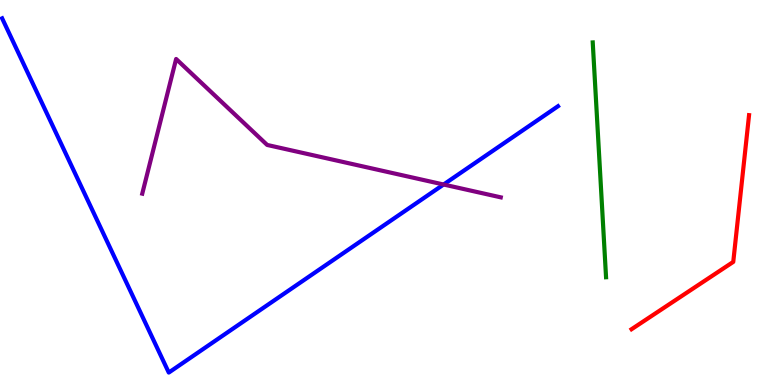[{'lines': ['blue', 'red'], 'intersections': []}, {'lines': ['green', 'red'], 'intersections': []}, {'lines': ['purple', 'red'], 'intersections': []}, {'lines': ['blue', 'green'], 'intersections': []}, {'lines': ['blue', 'purple'], 'intersections': [{'x': 5.72, 'y': 5.21}]}, {'lines': ['green', 'purple'], 'intersections': []}]